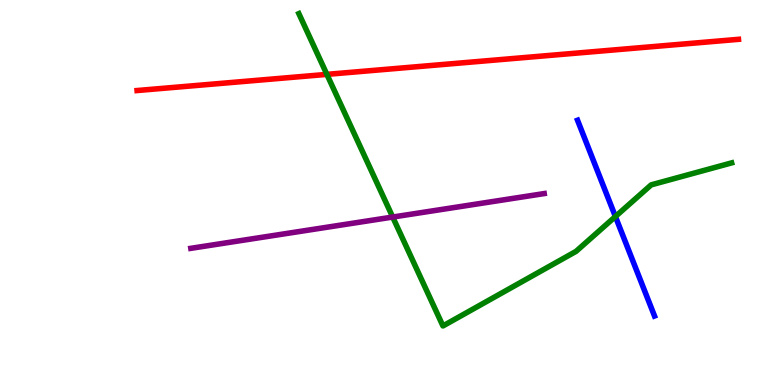[{'lines': ['blue', 'red'], 'intersections': []}, {'lines': ['green', 'red'], 'intersections': [{'x': 4.22, 'y': 8.07}]}, {'lines': ['purple', 'red'], 'intersections': []}, {'lines': ['blue', 'green'], 'intersections': [{'x': 7.94, 'y': 4.38}]}, {'lines': ['blue', 'purple'], 'intersections': []}, {'lines': ['green', 'purple'], 'intersections': [{'x': 5.07, 'y': 4.36}]}]